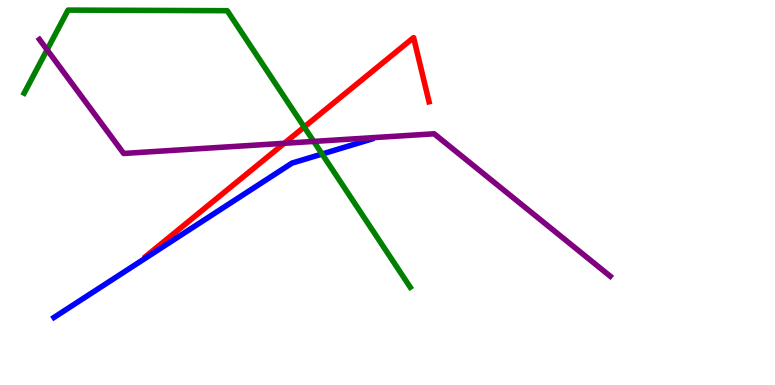[{'lines': ['blue', 'red'], 'intersections': []}, {'lines': ['green', 'red'], 'intersections': [{'x': 3.93, 'y': 6.7}]}, {'lines': ['purple', 'red'], 'intersections': [{'x': 3.67, 'y': 6.28}]}, {'lines': ['blue', 'green'], 'intersections': [{'x': 4.16, 'y': 6.0}]}, {'lines': ['blue', 'purple'], 'intersections': []}, {'lines': ['green', 'purple'], 'intersections': [{'x': 0.608, 'y': 8.71}, {'x': 4.05, 'y': 6.33}]}]